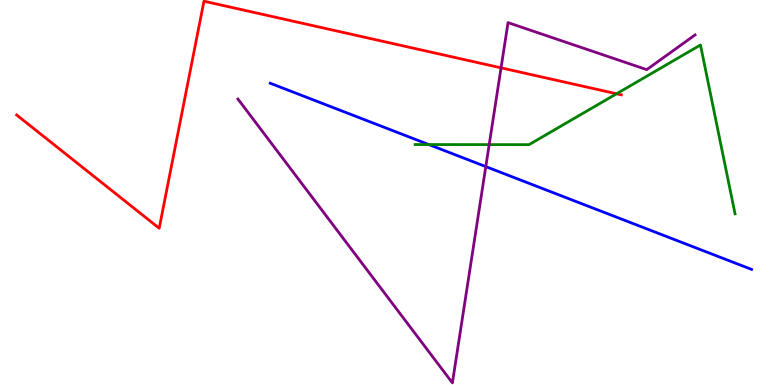[{'lines': ['blue', 'red'], 'intersections': []}, {'lines': ['green', 'red'], 'intersections': [{'x': 7.96, 'y': 7.56}]}, {'lines': ['purple', 'red'], 'intersections': [{'x': 6.47, 'y': 8.24}]}, {'lines': ['blue', 'green'], 'intersections': [{'x': 5.53, 'y': 6.25}]}, {'lines': ['blue', 'purple'], 'intersections': [{'x': 6.27, 'y': 5.67}]}, {'lines': ['green', 'purple'], 'intersections': [{'x': 6.31, 'y': 6.24}]}]